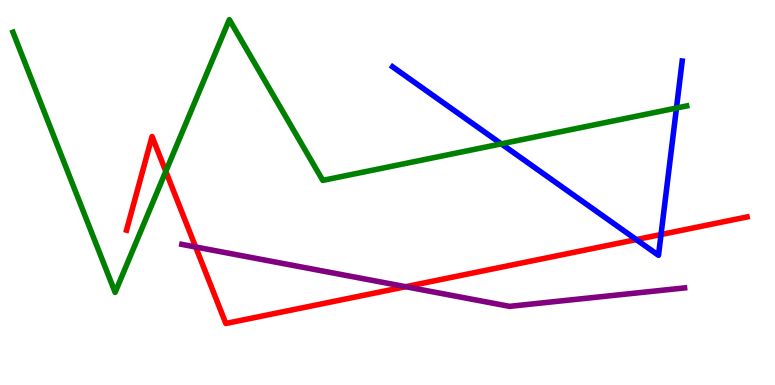[{'lines': ['blue', 'red'], 'intersections': [{'x': 8.21, 'y': 3.78}, {'x': 8.53, 'y': 3.91}]}, {'lines': ['green', 'red'], 'intersections': [{'x': 2.14, 'y': 5.55}]}, {'lines': ['purple', 'red'], 'intersections': [{'x': 2.52, 'y': 3.58}, {'x': 5.23, 'y': 2.55}]}, {'lines': ['blue', 'green'], 'intersections': [{'x': 6.47, 'y': 6.26}, {'x': 8.73, 'y': 7.19}]}, {'lines': ['blue', 'purple'], 'intersections': []}, {'lines': ['green', 'purple'], 'intersections': []}]